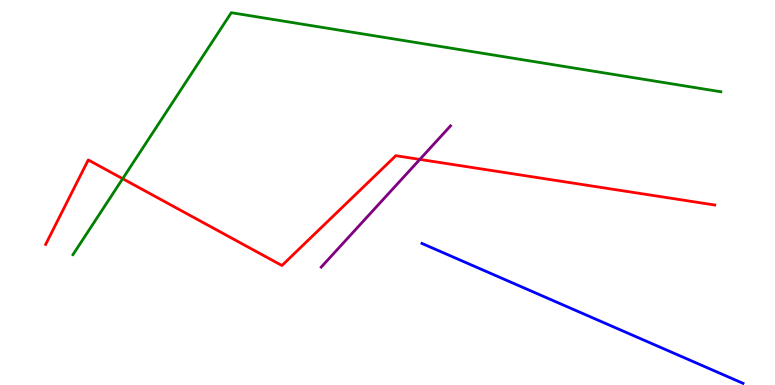[{'lines': ['blue', 'red'], 'intersections': []}, {'lines': ['green', 'red'], 'intersections': [{'x': 1.58, 'y': 5.36}]}, {'lines': ['purple', 'red'], 'intersections': [{'x': 5.42, 'y': 5.86}]}, {'lines': ['blue', 'green'], 'intersections': []}, {'lines': ['blue', 'purple'], 'intersections': []}, {'lines': ['green', 'purple'], 'intersections': []}]